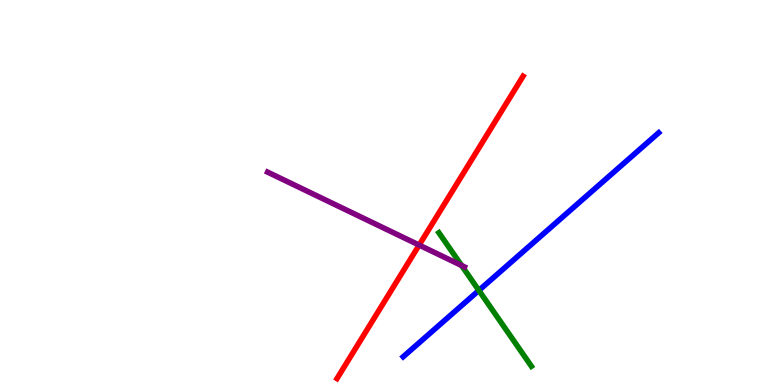[{'lines': ['blue', 'red'], 'intersections': []}, {'lines': ['green', 'red'], 'intersections': []}, {'lines': ['purple', 'red'], 'intersections': [{'x': 5.41, 'y': 3.63}]}, {'lines': ['blue', 'green'], 'intersections': [{'x': 6.18, 'y': 2.46}]}, {'lines': ['blue', 'purple'], 'intersections': []}, {'lines': ['green', 'purple'], 'intersections': [{'x': 5.96, 'y': 3.1}]}]